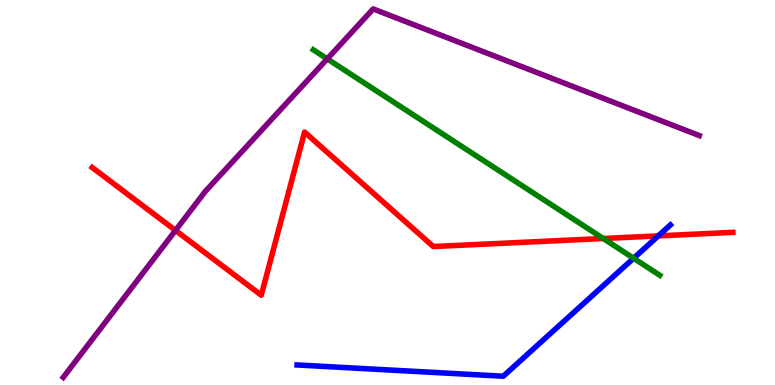[{'lines': ['blue', 'red'], 'intersections': [{'x': 8.49, 'y': 3.87}]}, {'lines': ['green', 'red'], 'intersections': [{'x': 7.78, 'y': 3.81}]}, {'lines': ['purple', 'red'], 'intersections': [{'x': 2.26, 'y': 4.02}]}, {'lines': ['blue', 'green'], 'intersections': [{'x': 8.18, 'y': 3.29}]}, {'lines': ['blue', 'purple'], 'intersections': []}, {'lines': ['green', 'purple'], 'intersections': [{'x': 4.22, 'y': 8.47}]}]